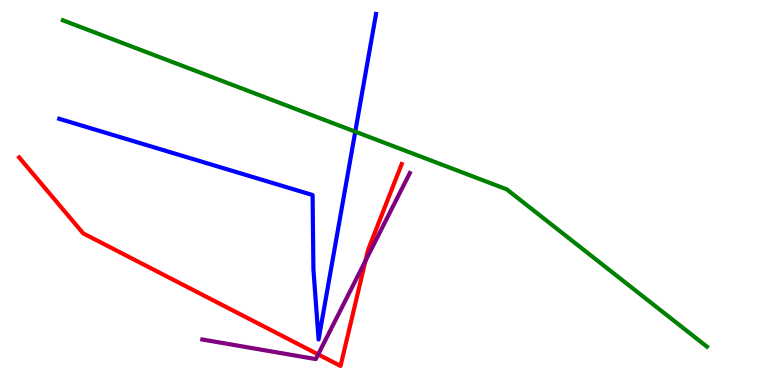[{'lines': ['blue', 'red'], 'intersections': []}, {'lines': ['green', 'red'], 'intersections': []}, {'lines': ['purple', 'red'], 'intersections': [{'x': 4.11, 'y': 0.795}, {'x': 4.72, 'y': 3.22}]}, {'lines': ['blue', 'green'], 'intersections': [{'x': 4.58, 'y': 6.58}]}, {'lines': ['blue', 'purple'], 'intersections': []}, {'lines': ['green', 'purple'], 'intersections': []}]